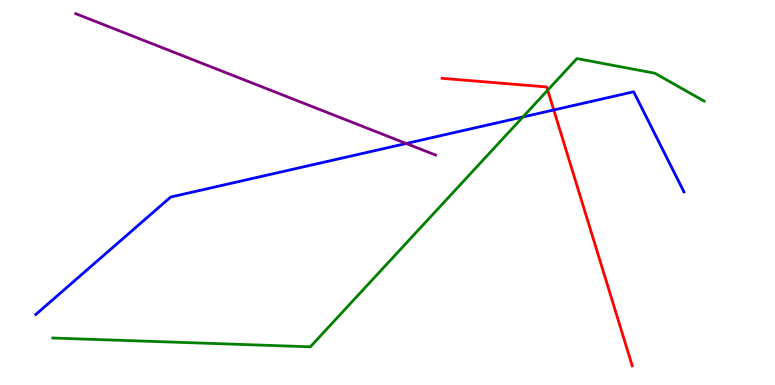[{'lines': ['blue', 'red'], 'intersections': [{'x': 7.15, 'y': 7.14}]}, {'lines': ['green', 'red'], 'intersections': [{'x': 7.07, 'y': 7.66}]}, {'lines': ['purple', 'red'], 'intersections': []}, {'lines': ['blue', 'green'], 'intersections': [{'x': 6.75, 'y': 6.96}]}, {'lines': ['blue', 'purple'], 'intersections': [{'x': 5.24, 'y': 6.27}]}, {'lines': ['green', 'purple'], 'intersections': []}]